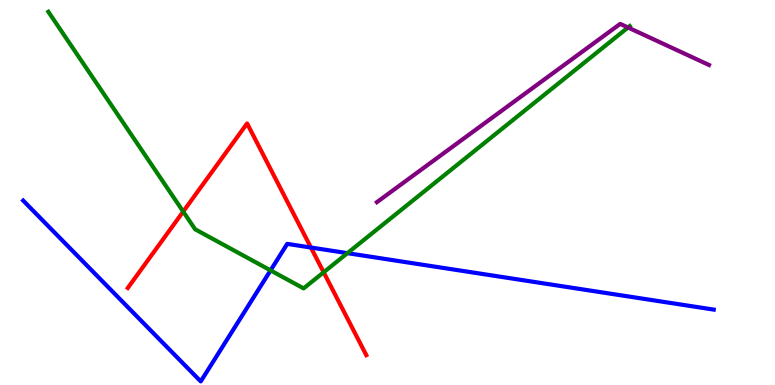[{'lines': ['blue', 'red'], 'intersections': [{'x': 4.01, 'y': 3.57}]}, {'lines': ['green', 'red'], 'intersections': [{'x': 2.36, 'y': 4.5}, {'x': 4.18, 'y': 2.93}]}, {'lines': ['purple', 'red'], 'intersections': []}, {'lines': ['blue', 'green'], 'intersections': [{'x': 3.49, 'y': 2.98}, {'x': 4.48, 'y': 3.42}]}, {'lines': ['blue', 'purple'], 'intersections': []}, {'lines': ['green', 'purple'], 'intersections': [{'x': 8.1, 'y': 9.29}]}]